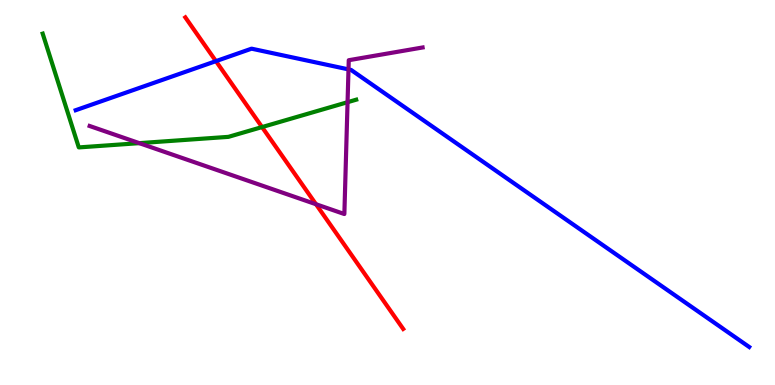[{'lines': ['blue', 'red'], 'intersections': [{'x': 2.79, 'y': 8.41}]}, {'lines': ['green', 'red'], 'intersections': [{'x': 3.38, 'y': 6.7}]}, {'lines': ['purple', 'red'], 'intersections': [{'x': 4.08, 'y': 4.7}]}, {'lines': ['blue', 'green'], 'intersections': []}, {'lines': ['blue', 'purple'], 'intersections': [{'x': 4.5, 'y': 8.2}]}, {'lines': ['green', 'purple'], 'intersections': [{'x': 1.8, 'y': 6.28}, {'x': 4.48, 'y': 7.35}]}]